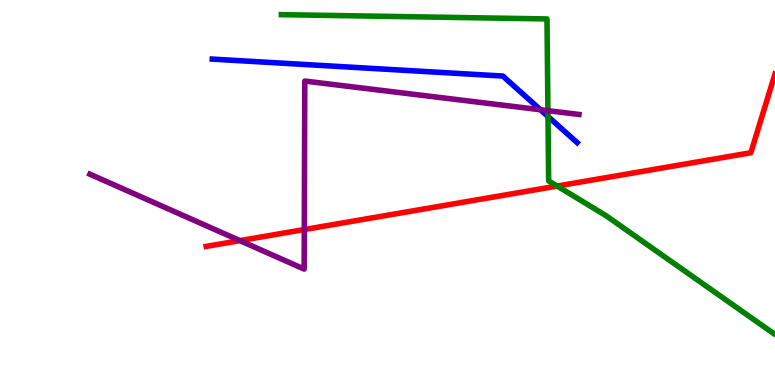[{'lines': ['blue', 'red'], 'intersections': []}, {'lines': ['green', 'red'], 'intersections': [{'x': 7.19, 'y': 5.17}]}, {'lines': ['purple', 'red'], 'intersections': [{'x': 3.1, 'y': 3.75}, {'x': 3.93, 'y': 4.04}]}, {'lines': ['blue', 'green'], 'intersections': [{'x': 7.07, 'y': 6.97}]}, {'lines': ['blue', 'purple'], 'intersections': [{'x': 6.97, 'y': 7.15}]}, {'lines': ['green', 'purple'], 'intersections': [{'x': 7.07, 'y': 7.13}]}]